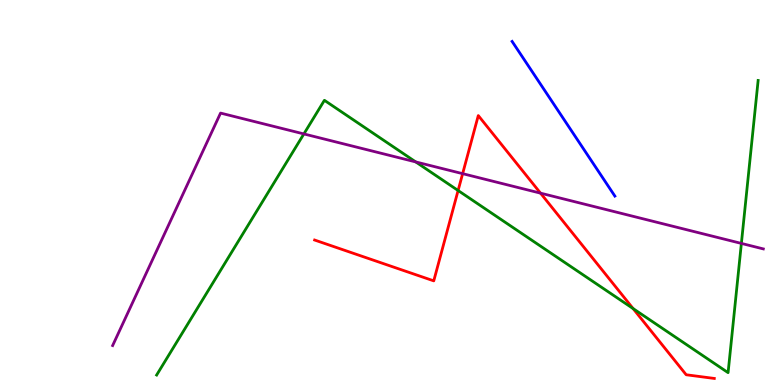[{'lines': ['blue', 'red'], 'intersections': []}, {'lines': ['green', 'red'], 'intersections': [{'x': 5.91, 'y': 5.05}, {'x': 8.17, 'y': 1.99}]}, {'lines': ['purple', 'red'], 'intersections': [{'x': 5.97, 'y': 5.49}, {'x': 6.97, 'y': 4.98}]}, {'lines': ['blue', 'green'], 'intersections': []}, {'lines': ['blue', 'purple'], 'intersections': []}, {'lines': ['green', 'purple'], 'intersections': [{'x': 3.92, 'y': 6.52}, {'x': 5.36, 'y': 5.79}, {'x': 9.57, 'y': 3.68}]}]